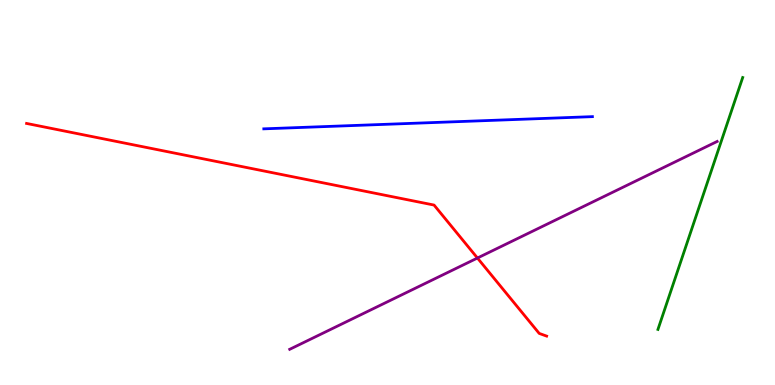[{'lines': ['blue', 'red'], 'intersections': []}, {'lines': ['green', 'red'], 'intersections': []}, {'lines': ['purple', 'red'], 'intersections': [{'x': 6.16, 'y': 3.3}]}, {'lines': ['blue', 'green'], 'intersections': []}, {'lines': ['blue', 'purple'], 'intersections': []}, {'lines': ['green', 'purple'], 'intersections': []}]